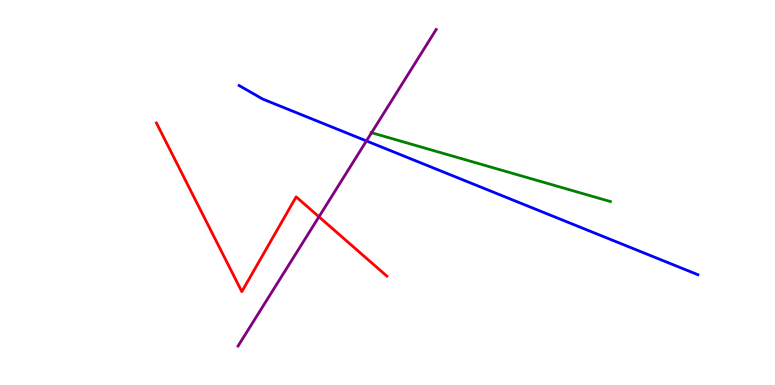[{'lines': ['blue', 'red'], 'intersections': []}, {'lines': ['green', 'red'], 'intersections': []}, {'lines': ['purple', 'red'], 'intersections': [{'x': 4.12, 'y': 4.37}]}, {'lines': ['blue', 'green'], 'intersections': []}, {'lines': ['blue', 'purple'], 'intersections': [{'x': 4.73, 'y': 6.34}]}, {'lines': ['green', 'purple'], 'intersections': [{'x': 4.79, 'y': 6.55}]}]